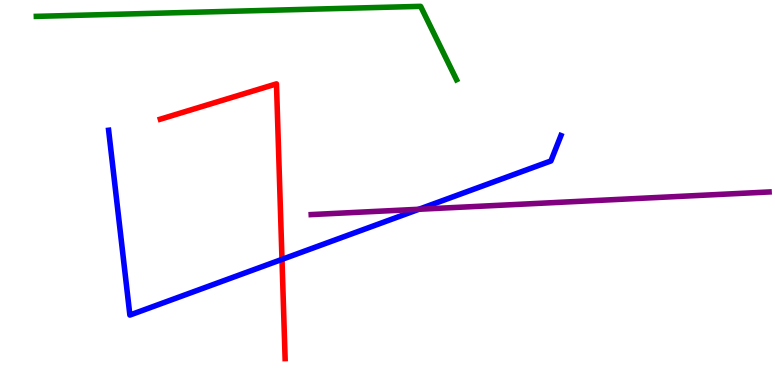[{'lines': ['blue', 'red'], 'intersections': [{'x': 3.64, 'y': 3.26}]}, {'lines': ['green', 'red'], 'intersections': []}, {'lines': ['purple', 'red'], 'intersections': []}, {'lines': ['blue', 'green'], 'intersections': []}, {'lines': ['blue', 'purple'], 'intersections': [{'x': 5.41, 'y': 4.56}]}, {'lines': ['green', 'purple'], 'intersections': []}]